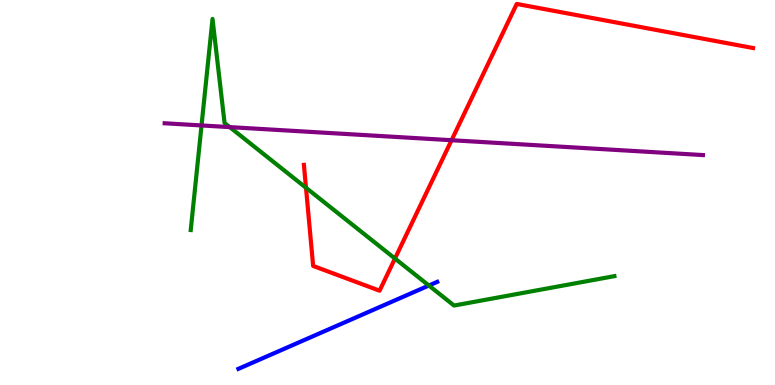[{'lines': ['blue', 'red'], 'intersections': []}, {'lines': ['green', 'red'], 'intersections': [{'x': 3.95, 'y': 5.12}, {'x': 5.1, 'y': 3.28}]}, {'lines': ['purple', 'red'], 'intersections': [{'x': 5.83, 'y': 6.36}]}, {'lines': ['blue', 'green'], 'intersections': [{'x': 5.53, 'y': 2.58}]}, {'lines': ['blue', 'purple'], 'intersections': []}, {'lines': ['green', 'purple'], 'intersections': [{'x': 2.6, 'y': 6.74}, {'x': 2.96, 'y': 6.7}]}]